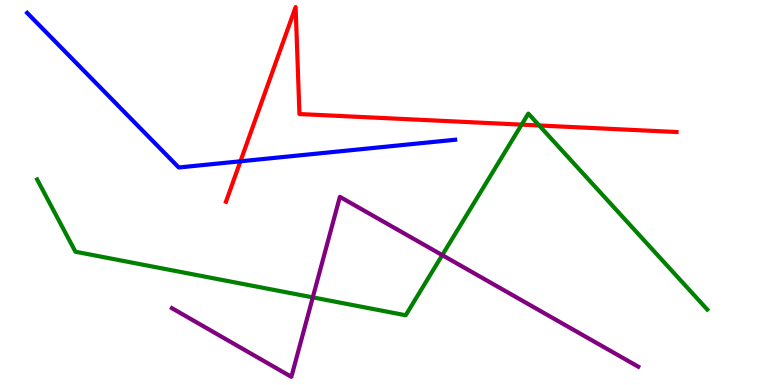[{'lines': ['blue', 'red'], 'intersections': [{'x': 3.1, 'y': 5.81}]}, {'lines': ['green', 'red'], 'intersections': [{'x': 6.73, 'y': 6.76}, {'x': 6.96, 'y': 6.74}]}, {'lines': ['purple', 'red'], 'intersections': []}, {'lines': ['blue', 'green'], 'intersections': []}, {'lines': ['blue', 'purple'], 'intersections': []}, {'lines': ['green', 'purple'], 'intersections': [{'x': 4.04, 'y': 2.28}, {'x': 5.71, 'y': 3.37}]}]